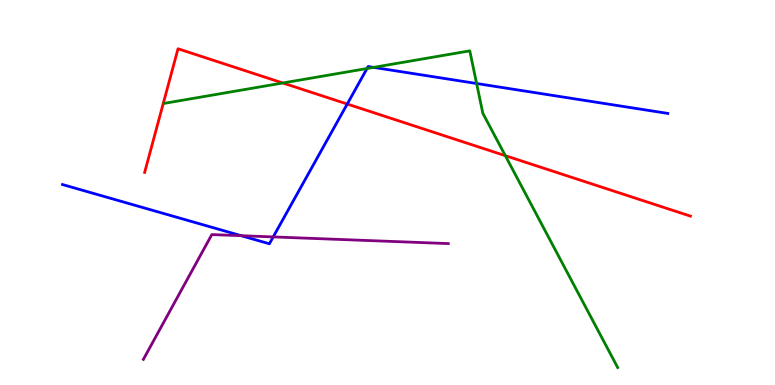[{'lines': ['blue', 'red'], 'intersections': [{'x': 4.48, 'y': 7.3}]}, {'lines': ['green', 'red'], 'intersections': [{'x': 3.65, 'y': 7.84}, {'x': 6.52, 'y': 5.96}]}, {'lines': ['purple', 'red'], 'intersections': []}, {'lines': ['blue', 'green'], 'intersections': [{'x': 4.74, 'y': 8.22}, {'x': 4.82, 'y': 8.25}, {'x': 6.15, 'y': 7.83}]}, {'lines': ['blue', 'purple'], 'intersections': [{'x': 3.11, 'y': 3.88}, {'x': 3.53, 'y': 3.85}]}, {'lines': ['green', 'purple'], 'intersections': []}]